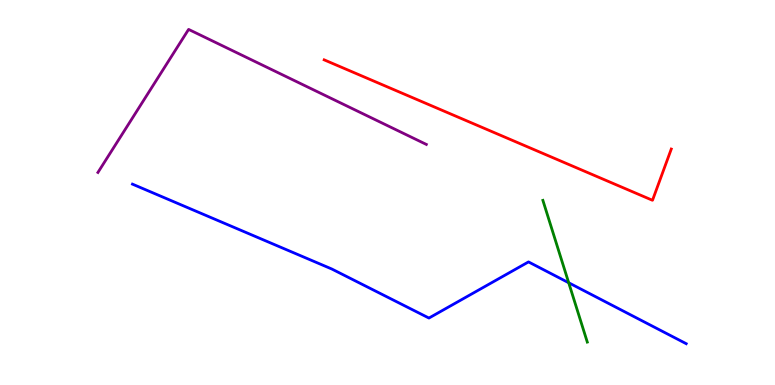[{'lines': ['blue', 'red'], 'intersections': []}, {'lines': ['green', 'red'], 'intersections': []}, {'lines': ['purple', 'red'], 'intersections': []}, {'lines': ['blue', 'green'], 'intersections': [{'x': 7.34, 'y': 2.66}]}, {'lines': ['blue', 'purple'], 'intersections': []}, {'lines': ['green', 'purple'], 'intersections': []}]